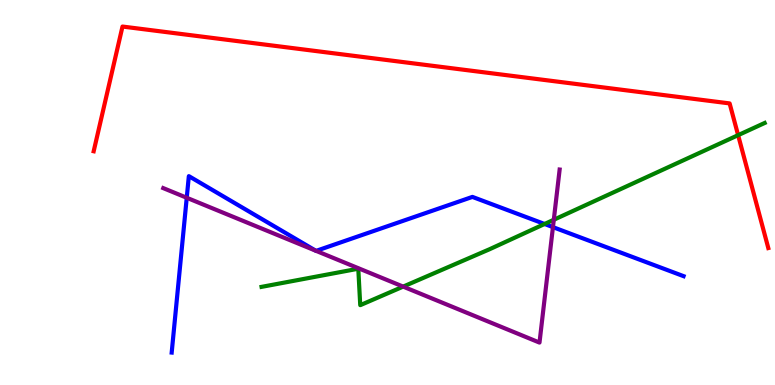[{'lines': ['blue', 'red'], 'intersections': []}, {'lines': ['green', 'red'], 'intersections': [{'x': 9.52, 'y': 6.49}]}, {'lines': ['purple', 'red'], 'intersections': []}, {'lines': ['blue', 'green'], 'intersections': [{'x': 7.03, 'y': 4.18}]}, {'lines': ['blue', 'purple'], 'intersections': [{'x': 2.41, 'y': 4.86}, {'x': 4.08, 'y': 3.49}, {'x': 4.08, 'y': 3.48}, {'x': 7.13, 'y': 4.1}]}, {'lines': ['green', 'purple'], 'intersections': [{'x': 5.2, 'y': 2.56}, {'x': 7.15, 'y': 4.29}]}]